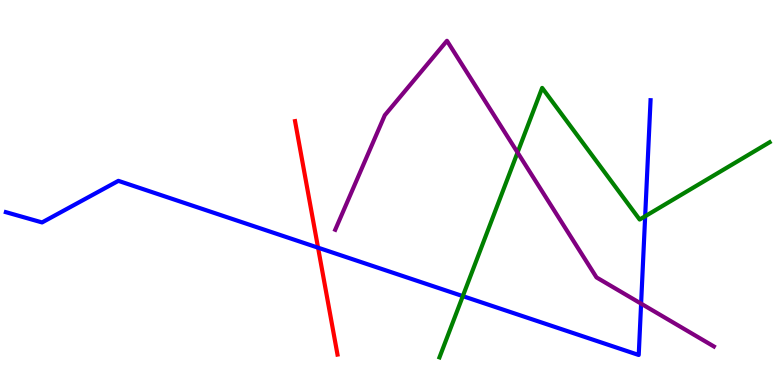[{'lines': ['blue', 'red'], 'intersections': [{'x': 4.1, 'y': 3.57}]}, {'lines': ['green', 'red'], 'intersections': []}, {'lines': ['purple', 'red'], 'intersections': []}, {'lines': ['blue', 'green'], 'intersections': [{'x': 5.97, 'y': 2.31}, {'x': 8.32, 'y': 4.38}]}, {'lines': ['blue', 'purple'], 'intersections': [{'x': 8.27, 'y': 2.11}]}, {'lines': ['green', 'purple'], 'intersections': [{'x': 6.68, 'y': 6.04}]}]